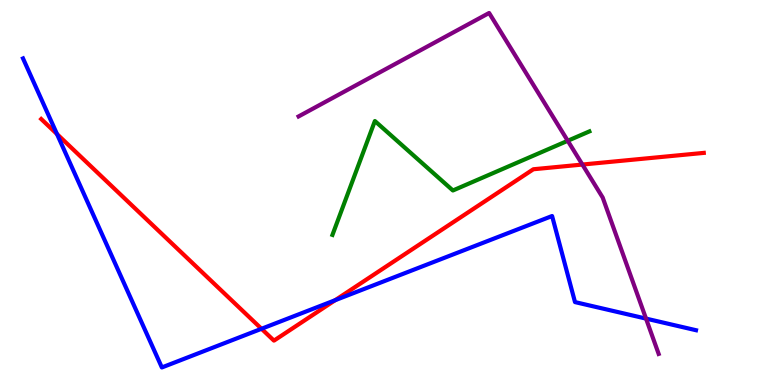[{'lines': ['blue', 'red'], 'intersections': [{'x': 0.735, 'y': 6.52}, {'x': 3.37, 'y': 1.46}, {'x': 4.32, 'y': 2.2}]}, {'lines': ['green', 'red'], 'intersections': []}, {'lines': ['purple', 'red'], 'intersections': [{'x': 7.51, 'y': 5.73}]}, {'lines': ['blue', 'green'], 'intersections': []}, {'lines': ['blue', 'purple'], 'intersections': [{'x': 8.34, 'y': 1.72}]}, {'lines': ['green', 'purple'], 'intersections': [{'x': 7.33, 'y': 6.34}]}]